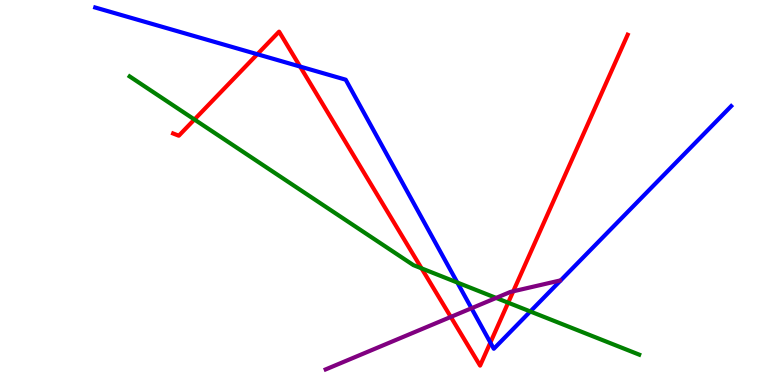[{'lines': ['blue', 'red'], 'intersections': [{'x': 3.32, 'y': 8.59}, {'x': 3.87, 'y': 8.27}, {'x': 6.33, 'y': 1.1}]}, {'lines': ['green', 'red'], 'intersections': [{'x': 2.51, 'y': 6.9}, {'x': 5.44, 'y': 3.03}, {'x': 6.56, 'y': 2.14}]}, {'lines': ['purple', 'red'], 'intersections': [{'x': 5.82, 'y': 1.77}, {'x': 6.62, 'y': 2.43}]}, {'lines': ['blue', 'green'], 'intersections': [{'x': 5.9, 'y': 2.66}, {'x': 6.84, 'y': 1.91}]}, {'lines': ['blue', 'purple'], 'intersections': [{'x': 6.08, 'y': 1.99}]}, {'lines': ['green', 'purple'], 'intersections': [{'x': 6.4, 'y': 2.26}]}]